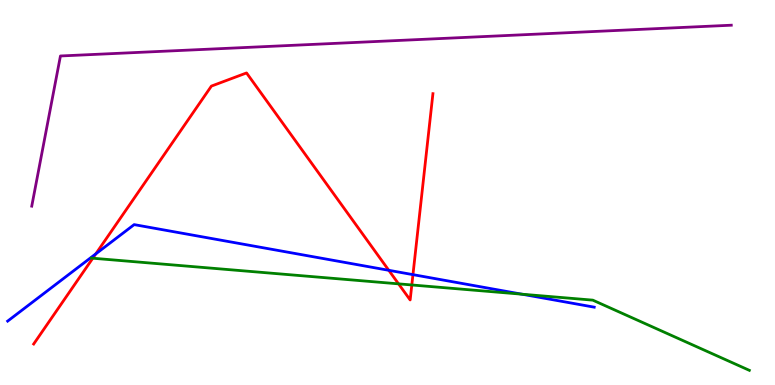[{'lines': ['blue', 'red'], 'intersections': [{'x': 1.24, 'y': 3.41}, {'x': 5.02, 'y': 2.98}, {'x': 5.33, 'y': 2.87}]}, {'lines': ['green', 'red'], 'intersections': [{'x': 1.2, 'y': 3.29}, {'x': 5.14, 'y': 2.63}, {'x': 5.31, 'y': 2.6}]}, {'lines': ['purple', 'red'], 'intersections': []}, {'lines': ['blue', 'green'], 'intersections': [{'x': 6.74, 'y': 2.36}]}, {'lines': ['blue', 'purple'], 'intersections': []}, {'lines': ['green', 'purple'], 'intersections': []}]